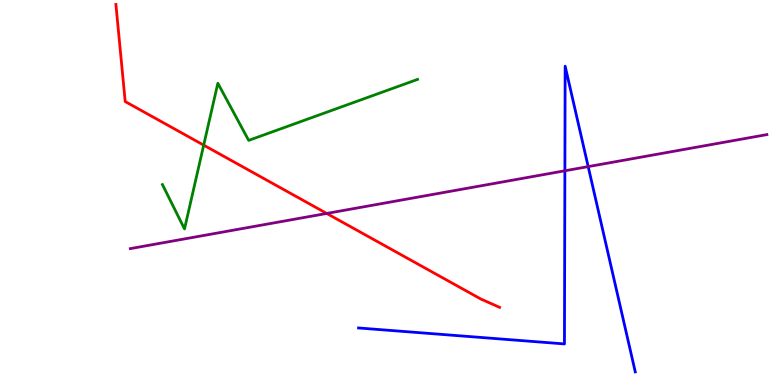[{'lines': ['blue', 'red'], 'intersections': []}, {'lines': ['green', 'red'], 'intersections': [{'x': 2.63, 'y': 6.23}]}, {'lines': ['purple', 'red'], 'intersections': [{'x': 4.22, 'y': 4.46}]}, {'lines': ['blue', 'green'], 'intersections': []}, {'lines': ['blue', 'purple'], 'intersections': [{'x': 7.29, 'y': 5.56}, {'x': 7.59, 'y': 5.67}]}, {'lines': ['green', 'purple'], 'intersections': []}]